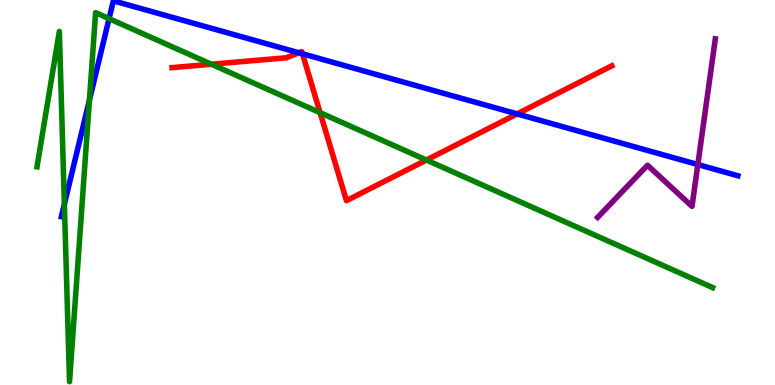[{'lines': ['blue', 'red'], 'intersections': [{'x': 3.86, 'y': 8.63}, {'x': 3.9, 'y': 8.6}, {'x': 6.67, 'y': 7.04}]}, {'lines': ['green', 'red'], 'intersections': [{'x': 2.73, 'y': 8.33}, {'x': 4.13, 'y': 7.07}, {'x': 5.5, 'y': 5.84}]}, {'lines': ['purple', 'red'], 'intersections': []}, {'lines': ['blue', 'green'], 'intersections': [{'x': 0.831, 'y': 4.7}, {'x': 1.15, 'y': 7.4}, {'x': 1.41, 'y': 9.52}]}, {'lines': ['blue', 'purple'], 'intersections': [{'x': 9.0, 'y': 5.73}]}, {'lines': ['green', 'purple'], 'intersections': []}]